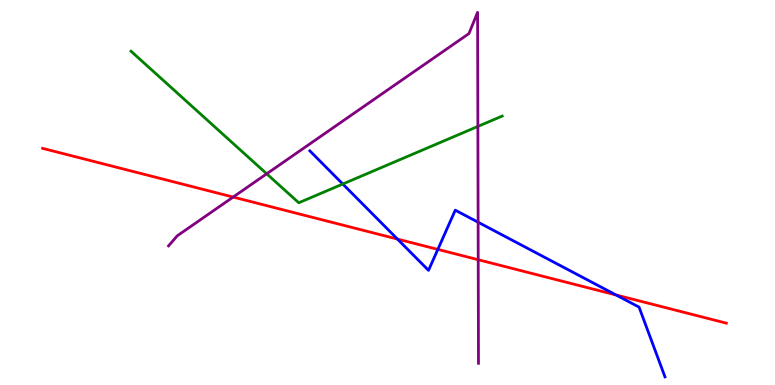[{'lines': ['blue', 'red'], 'intersections': [{'x': 5.13, 'y': 3.79}, {'x': 5.65, 'y': 3.52}, {'x': 7.95, 'y': 2.34}]}, {'lines': ['green', 'red'], 'intersections': []}, {'lines': ['purple', 'red'], 'intersections': [{'x': 3.01, 'y': 4.88}, {'x': 6.17, 'y': 3.25}]}, {'lines': ['blue', 'green'], 'intersections': [{'x': 4.42, 'y': 5.22}]}, {'lines': ['blue', 'purple'], 'intersections': [{'x': 6.17, 'y': 4.23}]}, {'lines': ['green', 'purple'], 'intersections': [{'x': 3.44, 'y': 5.49}, {'x': 6.17, 'y': 6.72}]}]